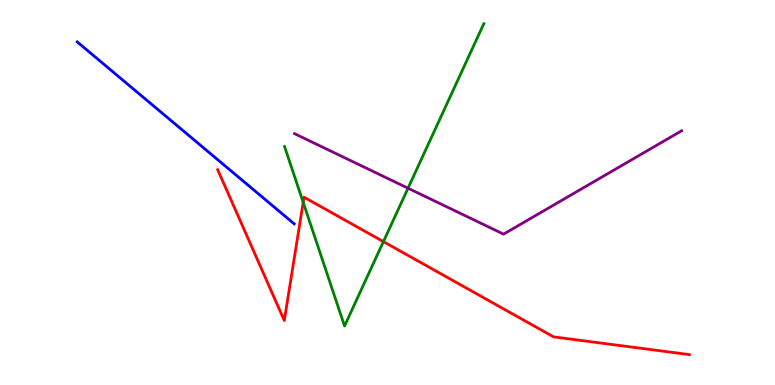[{'lines': ['blue', 'red'], 'intersections': []}, {'lines': ['green', 'red'], 'intersections': [{'x': 3.91, 'y': 4.74}, {'x': 4.95, 'y': 3.72}]}, {'lines': ['purple', 'red'], 'intersections': []}, {'lines': ['blue', 'green'], 'intersections': []}, {'lines': ['blue', 'purple'], 'intersections': []}, {'lines': ['green', 'purple'], 'intersections': [{'x': 5.26, 'y': 5.11}]}]